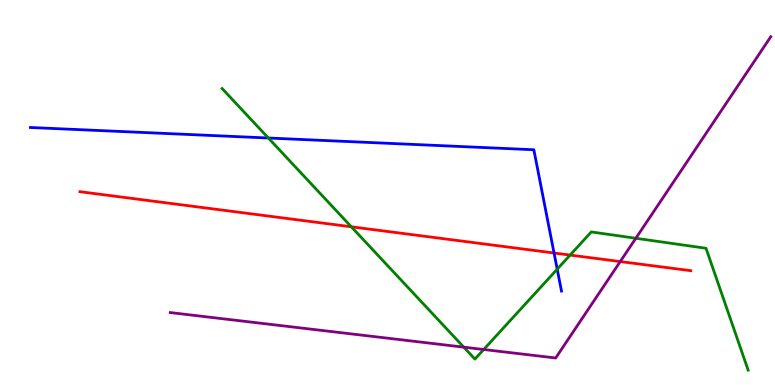[{'lines': ['blue', 'red'], 'intersections': [{'x': 7.15, 'y': 3.43}]}, {'lines': ['green', 'red'], 'intersections': [{'x': 4.53, 'y': 4.11}, {'x': 7.36, 'y': 3.37}]}, {'lines': ['purple', 'red'], 'intersections': [{'x': 8.0, 'y': 3.21}]}, {'lines': ['blue', 'green'], 'intersections': [{'x': 3.46, 'y': 6.42}, {'x': 7.19, 'y': 3.01}]}, {'lines': ['blue', 'purple'], 'intersections': []}, {'lines': ['green', 'purple'], 'intersections': [{'x': 5.98, 'y': 0.983}, {'x': 6.24, 'y': 0.922}, {'x': 8.2, 'y': 3.81}]}]